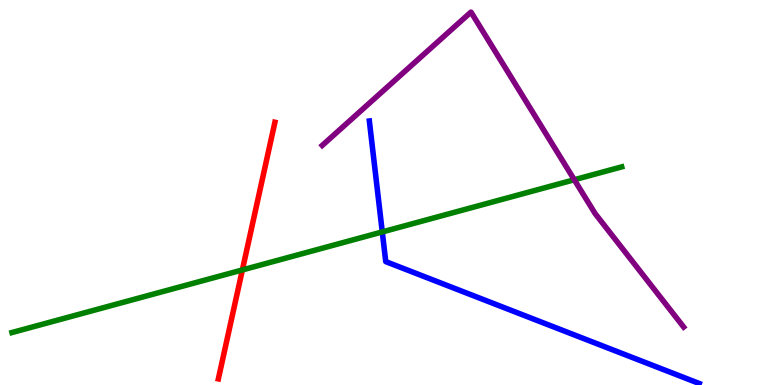[{'lines': ['blue', 'red'], 'intersections': []}, {'lines': ['green', 'red'], 'intersections': [{'x': 3.13, 'y': 2.99}]}, {'lines': ['purple', 'red'], 'intersections': []}, {'lines': ['blue', 'green'], 'intersections': [{'x': 4.93, 'y': 3.98}]}, {'lines': ['blue', 'purple'], 'intersections': []}, {'lines': ['green', 'purple'], 'intersections': [{'x': 7.41, 'y': 5.33}]}]